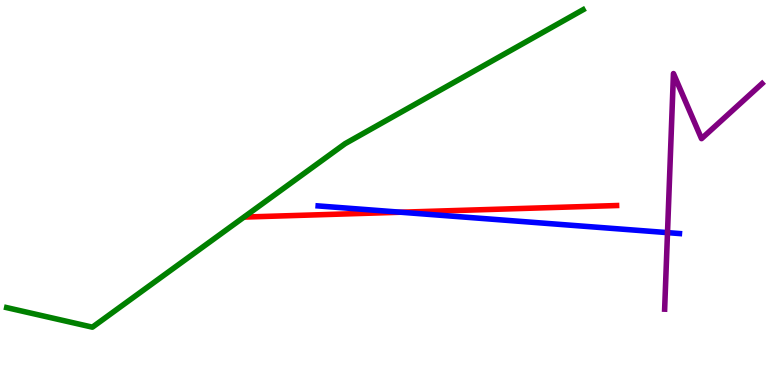[{'lines': ['blue', 'red'], 'intersections': [{'x': 5.17, 'y': 4.49}]}, {'lines': ['green', 'red'], 'intersections': []}, {'lines': ['purple', 'red'], 'intersections': []}, {'lines': ['blue', 'green'], 'intersections': []}, {'lines': ['blue', 'purple'], 'intersections': [{'x': 8.61, 'y': 3.96}]}, {'lines': ['green', 'purple'], 'intersections': []}]